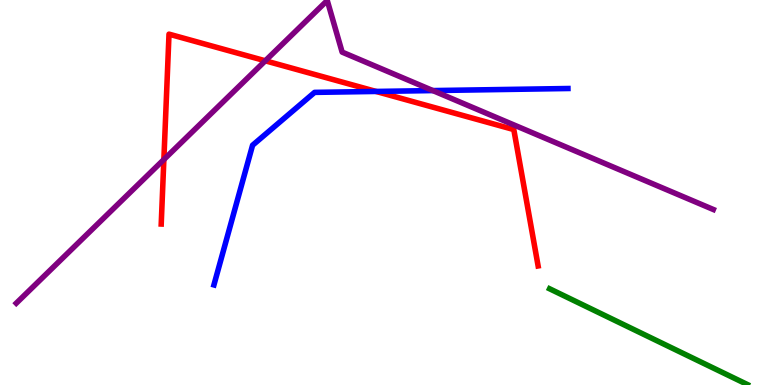[{'lines': ['blue', 'red'], 'intersections': [{'x': 4.85, 'y': 7.62}]}, {'lines': ['green', 'red'], 'intersections': []}, {'lines': ['purple', 'red'], 'intersections': [{'x': 2.11, 'y': 5.86}, {'x': 3.42, 'y': 8.42}]}, {'lines': ['blue', 'green'], 'intersections': []}, {'lines': ['blue', 'purple'], 'intersections': [{'x': 5.59, 'y': 7.65}]}, {'lines': ['green', 'purple'], 'intersections': []}]